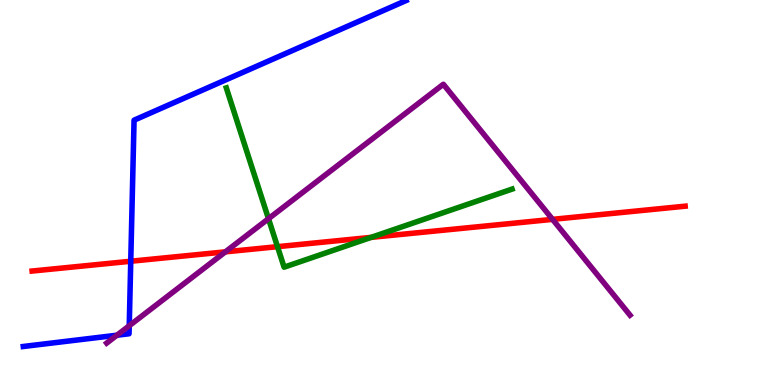[{'lines': ['blue', 'red'], 'intersections': [{'x': 1.69, 'y': 3.21}]}, {'lines': ['green', 'red'], 'intersections': [{'x': 3.58, 'y': 3.59}, {'x': 4.79, 'y': 3.83}]}, {'lines': ['purple', 'red'], 'intersections': [{'x': 2.91, 'y': 3.46}, {'x': 7.13, 'y': 4.3}]}, {'lines': ['blue', 'green'], 'intersections': []}, {'lines': ['blue', 'purple'], 'intersections': [{'x': 1.51, 'y': 1.29}, {'x': 1.67, 'y': 1.54}]}, {'lines': ['green', 'purple'], 'intersections': [{'x': 3.46, 'y': 4.32}]}]